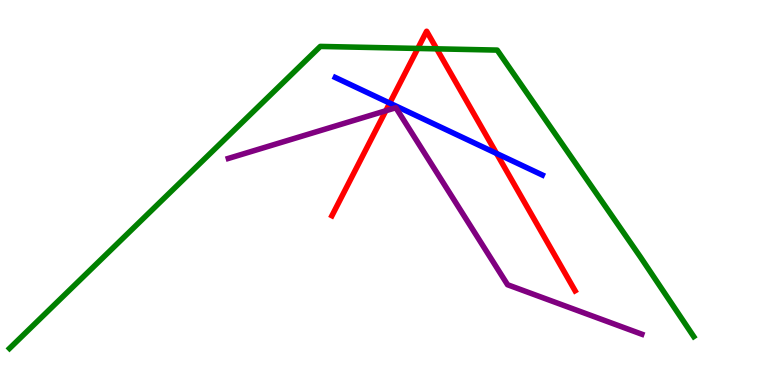[{'lines': ['blue', 'red'], 'intersections': [{'x': 5.03, 'y': 7.32}, {'x': 6.41, 'y': 6.01}]}, {'lines': ['green', 'red'], 'intersections': [{'x': 5.39, 'y': 8.74}, {'x': 5.63, 'y': 8.73}]}, {'lines': ['purple', 'red'], 'intersections': [{'x': 4.98, 'y': 7.12}]}, {'lines': ['blue', 'green'], 'intersections': []}, {'lines': ['blue', 'purple'], 'intersections': []}, {'lines': ['green', 'purple'], 'intersections': []}]